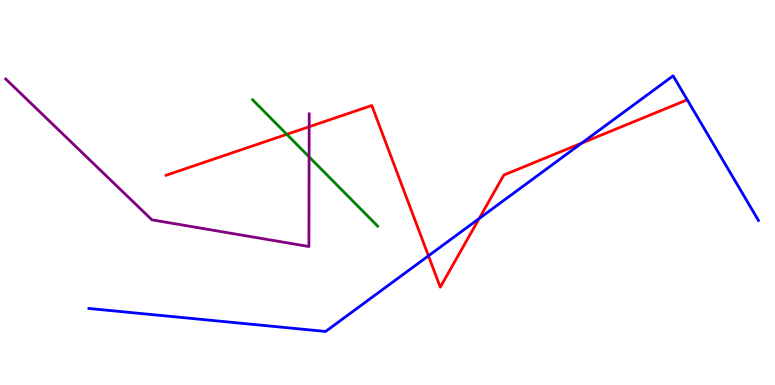[{'lines': ['blue', 'red'], 'intersections': [{'x': 5.53, 'y': 3.36}, {'x': 6.18, 'y': 4.32}, {'x': 7.51, 'y': 6.28}]}, {'lines': ['green', 'red'], 'intersections': [{'x': 3.7, 'y': 6.51}]}, {'lines': ['purple', 'red'], 'intersections': [{'x': 3.99, 'y': 6.71}]}, {'lines': ['blue', 'green'], 'intersections': []}, {'lines': ['blue', 'purple'], 'intersections': []}, {'lines': ['green', 'purple'], 'intersections': [{'x': 3.99, 'y': 5.93}]}]